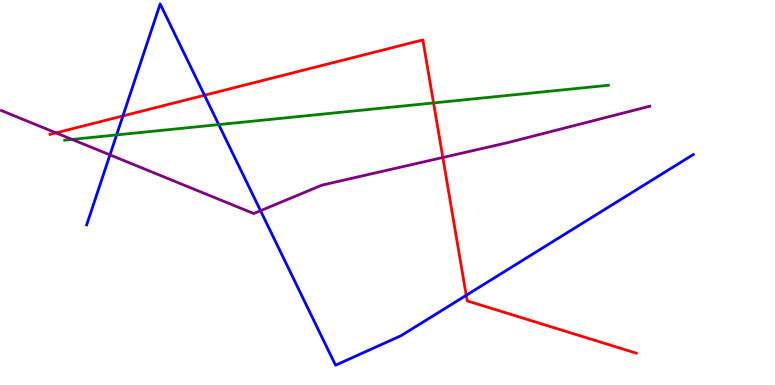[{'lines': ['blue', 'red'], 'intersections': [{'x': 1.59, 'y': 6.99}, {'x': 2.64, 'y': 7.53}, {'x': 6.02, 'y': 2.33}]}, {'lines': ['green', 'red'], 'intersections': [{'x': 5.59, 'y': 7.33}]}, {'lines': ['purple', 'red'], 'intersections': [{'x': 0.723, 'y': 6.55}, {'x': 5.71, 'y': 5.91}]}, {'lines': ['blue', 'green'], 'intersections': [{'x': 1.5, 'y': 6.5}, {'x': 2.82, 'y': 6.76}]}, {'lines': ['blue', 'purple'], 'intersections': [{'x': 1.42, 'y': 5.98}, {'x': 3.36, 'y': 4.53}]}, {'lines': ['green', 'purple'], 'intersections': [{'x': 0.93, 'y': 6.38}]}]